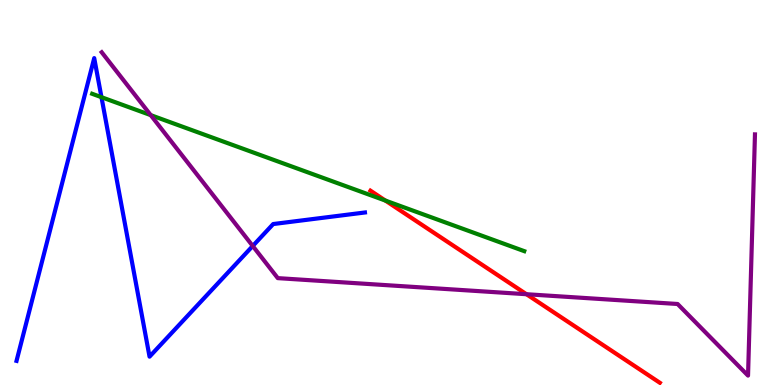[{'lines': ['blue', 'red'], 'intersections': []}, {'lines': ['green', 'red'], 'intersections': [{'x': 4.97, 'y': 4.79}]}, {'lines': ['purple', 'red'], 'intersections': [{'x': 6.79, 'y': 2.36}]}, {'lines': ['blue', 'green'], 'intersections': [{'x': 1.31, 'y': 7.48}]}, {'lines': ['blue', 'purple'], 'intersections': [{'x': 3.26, 'y': 3.61}]}, {'lines': ['green', 'purple'], 'intersections': [{'x': 1.94, 'y': 7.01}]}]